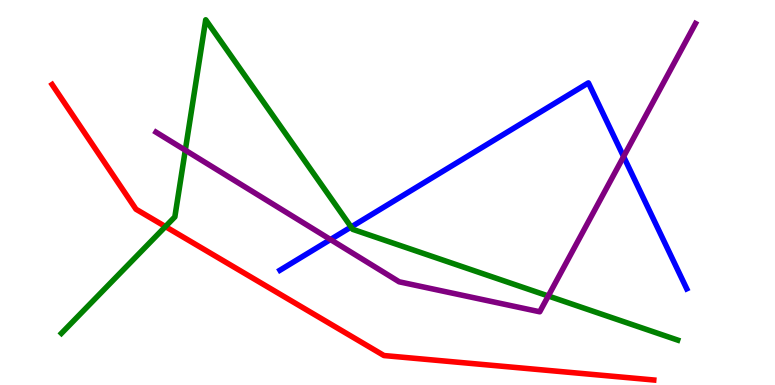[{'lines': ['blue', 'red'], 'intersections': []}, {'lines': ['green', 'red'], 'intersections': [{'x': 2.13, 'y': 4.11}]}, {'lines': ['purple', 'red'], 'intersections': []}, {'lines': ['blue', 'green'], 'intersections': [{'x': 4.53, 'y': 4.1}]}, {'lines': ['blue', 'purple'], 'intersections': [{'x': 4.26, 'y': 3.78}, {'x': 8.05, 'y': 5.93}]}, {'lines': ['green', 'purple'], 'intersections': [{'x': 2.39, 'y': 6.1}, {'x': 7.07, 'y': 2.31}]}]